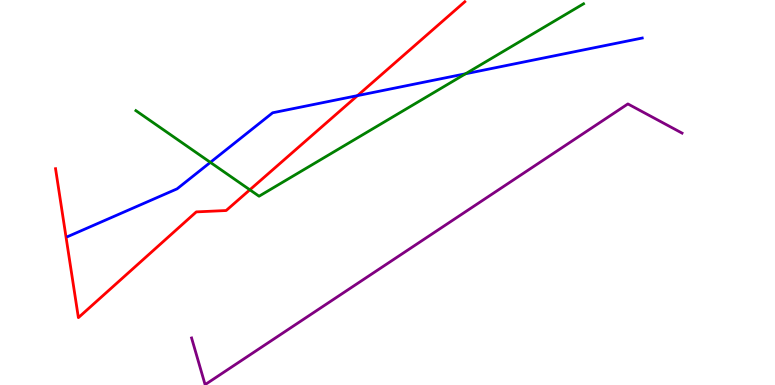[{'lines': ['blue', 'red'], 'intersections': [{'x': 4.61, 'y': 7.52}]}, {'lines': ['green', 'red'], 'intersections': [{'x': 3.22, 'y': 5.07}]}, {'lines': ['purple', 'red'], 'intersections': []}, {'lines': ['blue', 'green'], 'intersections': [{'x': 2.71, 'y': 5.78}, {'x': 6.01, 'y': 8.08}]}, {'lines': ['blue', 'purple'], 'intersections': []}, {'lines': ['green', 'purple'], 'intersections': []}]